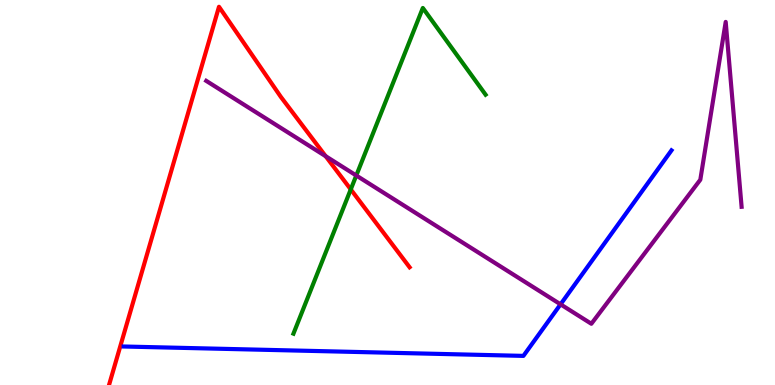[{'lines': ['blue', 'red'], 'intersections': []}, {'lines': ['green', 'red'], 'intersections': [{'x': 4.53, 'y': 5.08}]}, {'lines': ['purple', 'red'], 'intersections': [{'x': 4.2, 'y': 5.94}]}, {'lines': ['blue', 'green'], 'intersections': []}, {'lines': ['blue', 'purple'], 'intersections': [{'x': 7.23, 'y': 2.1}]}, {'lines': ['green', 'purple'], 'intersections': [{'x': 4.6, 'y': 5.44}]}]